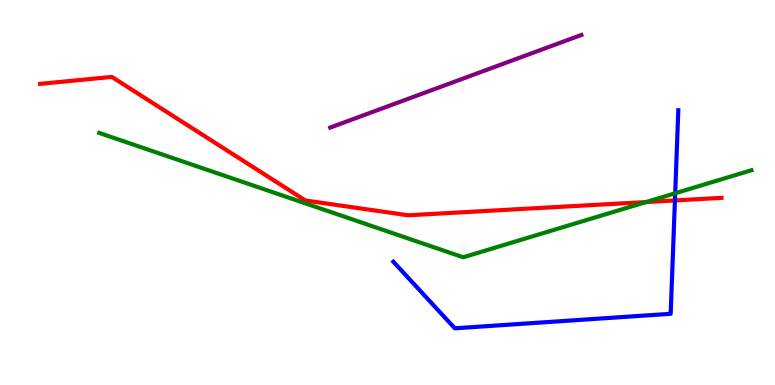[{'lines': ['blue', 'red'], 'intersections': [{'x': 8.71, 'y': 4.79}]}, {'lines': ['green', 'red'], 'intersections': [{'x': 8.34, 'y': 4.75}]}, {'lines': ['purple', 'red'], 'intersections': []}, {'lines': ['blue', 'green'], 'intersections': [{'x': 8.71, 'y': 4.98}]}, {'lines': ['blue', 'purple'], 'intersections': []}, {'lines': ['green', 'purple'], 'intersections': []}]